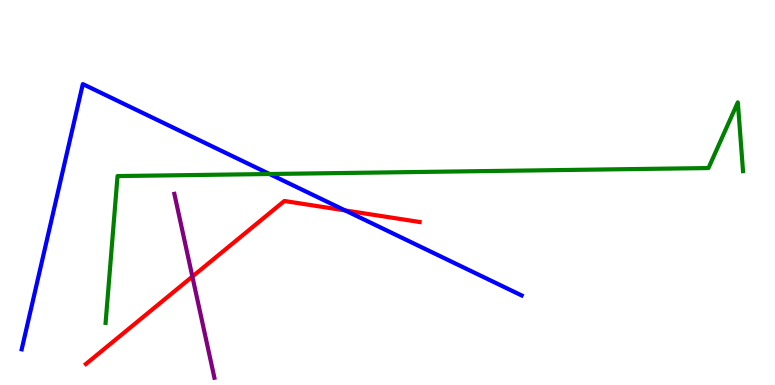[{'lines': ['blue', 'red'], 'intersections': [{'x': 4.45, 'y': 4.53}]}, {'lines': ['green', 'red'], 'intersections': []}, {'lines': ['purple', 'red'], 'intersections': [{'x': 2.48, 'y': 2.82}]}, {'lines': ['blue', 'green'], 'intersections': [{'x': 3.48, 'y': 5.48}]}, {'lines': ['blue', 'purple'], 'intersections': []}, {'lines': ['green', 'purple'], 'intersections': []}]